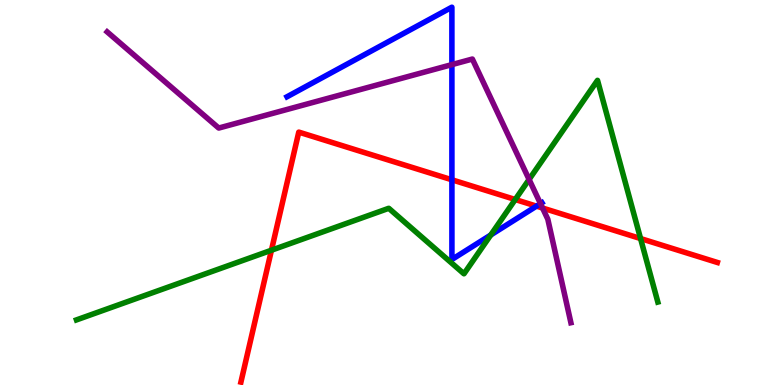[{'lines': ['blue', 'red'], 'intersections': [{'x': 5.83, 'y': 5.33}, {'x': 6.92, 'y': 4.65}]}, {'lines': ['green', 'red'], 'intersections': [{'x': 3.5, 'y': 3.5}, {'x': 6.65, 'y': 4.82}, {'x': 8.27, 'y': 3.8}]}, {'lines': ['purple', 'red'], 'intersections': [{'x': 7.0, 'y': 4.6}]}, {'lines': ['blue', 'green'], 'intersections': [{'x': 6.33, 'y': 3.9}]}, {'lines': ['blue', 'purple'], 'intersections': [{'x': 5.83, 'y': 8.32}, {'x': 6.97, 'y': 4.71}]}, {'lines': ['green', 'purple'], 'intersections': [{'x': 6.83, 'y': 5.34}]}]